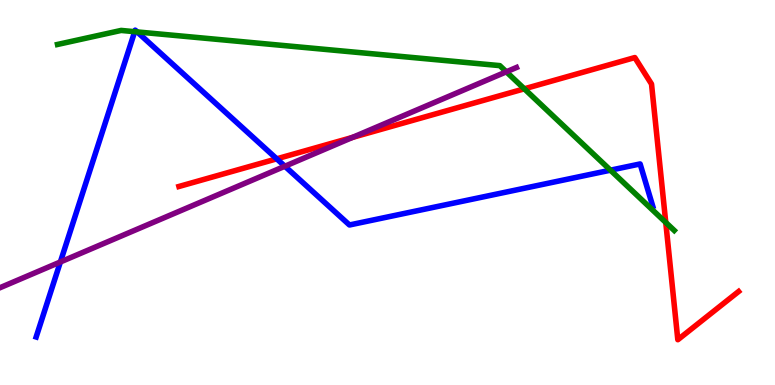[{'lines': ['blue', 'red'], 'intersections': [{'x': 3.57, 'y': 5.87}]}, {'lines': ['green', 'red'], 'intersections': [{'x': 6.77, 'y': 7.69}, {'x': 8.59, 'y': 4.22}]}, {'lines': ['purple', 'red'], 'intersections': [{'x': 4.55, 'y': 6.43}]}, {'lines': ['blue', 'green'], 'intersections': [{'x': 1.74, 'y': 9.18}, {'x': 1.77, 'y': 9.17}, {'x': 7.88, 'y': 5.58}]}, {'lines': ['blue', 'purple'], 'intersections': [{'x': 0.779, 'y': 3.2}, {'x': 3.68, 'y': 5.68}]}, {'lines': ['green', 'purple'], 'intersections': [{'x': 6.53, 'y': 8.13}]}]